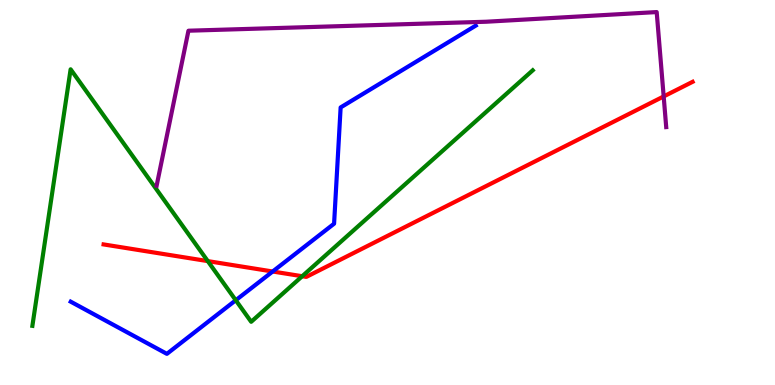[{'lines': ['blue', 'red'], 'intersections': [{'x': 3.52, 'y': 2.95}]}, {'lines': ['green', 'red'], 'intersections': [{'x': 2.68, 'y': 3.22}, {'x': 3.9, 'y': 2.83}]}, {'lines': ['purple', 'red'], 'intersections': [{'x': 8.56, 'y': 7.5}]}, {'lines': ['blue', 'green'], 'intersections': [{'x': 3.04, 'y': 2.2}]}, {'lines': ['blue', 'purple'], 'intersections': []}, {'lines': ['green', 'purple'], 'intersections': []}]